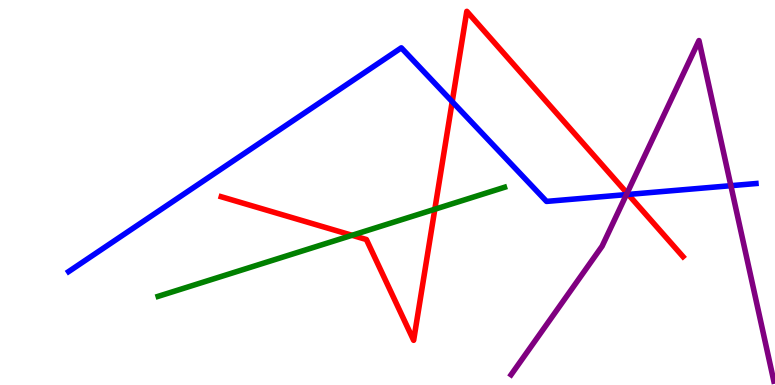[{'lines': ['blue', 'red'], 'intersections': [{'x': 5.83, 'y': 7.36}, {'x': 8.11, 'y': 4.95}]}, {'lines': ['green', 'red'], 'intersections': [{'x': 4.54, 'y': 3.89}, {'x': 5.61, 'y': 4.57}]}, {'lines': ['purple', 'red'], 'intersections': [{'x': 8.09, 'y': 4.98}]}, {'lines': ['blue', 'green'], 'intersections': []}, {'lines': ['blue', 'purple'], 'intersections': [{'x': 8.08, 'y': 4.95}, {'x': 9.43, 'y': 5.18}]}, {'lines': ['green', 'purple'], 'intersections': []}]